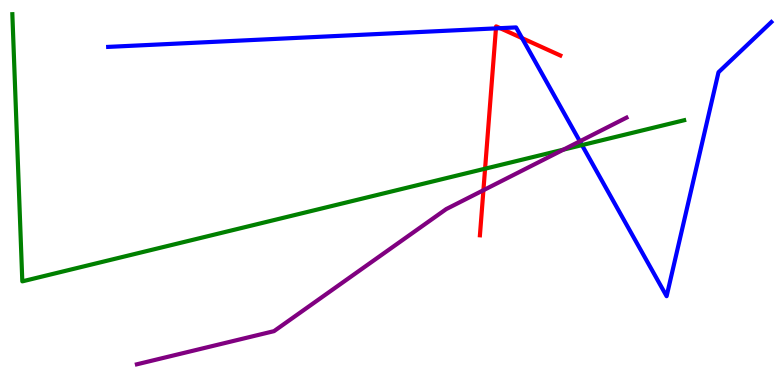[{'lines': ['blue', 'red'], 'intersections': [{'x': 6.4, 'y': 9.26}, {'x': 6.45, 'y': 9.27}, {'x': 6.74, 'y': 9.01}]}, {'lines': ['green', 'red'], 'intersections': [{'x': 6.26, 'y': 5.62}]}, {'lines': ['purple', 'red'], 'intersections': [{'x': 6.24, 'y': 5.06}]}, {'lines': ['blue', 'green'], 'intersections': [{'x': 7.51, 'y': 6.23}]}, {'lines': ['blue', 'purple'], 'intersections': [{'x': 7.48, 'y': 6.33}]}, {'lines': ['green', 'purple'], 'intersections': [{'x': 7.27, 'y': 6.11}]}]